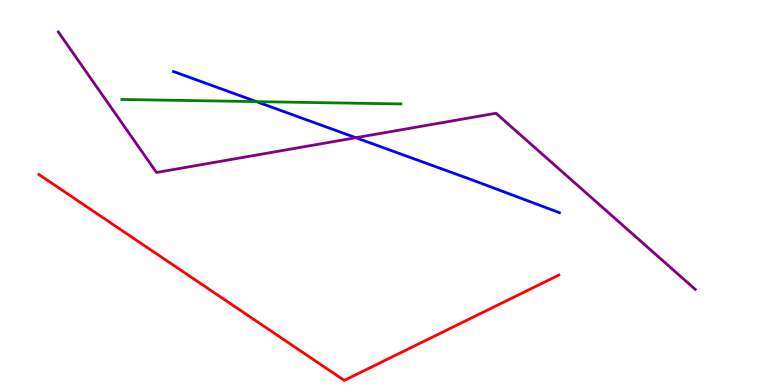[{'lines': ['blue', 'red'], 'intersections': []}, {'lines': ['green', 'red'], 'intersections': []}, {'lines': ['purple', 'red'], 'intersections': []}, {'lines': ['blue', 'green'], 'intersections': [{'x': 3.31, 'y': 7.36}]}, {'lines': ['blue', 'purple'], 'intersections': [{'x': 4.59, 'y': 6.42}]}, {'lines': ['green', 'purple'], 'intersections': []}]